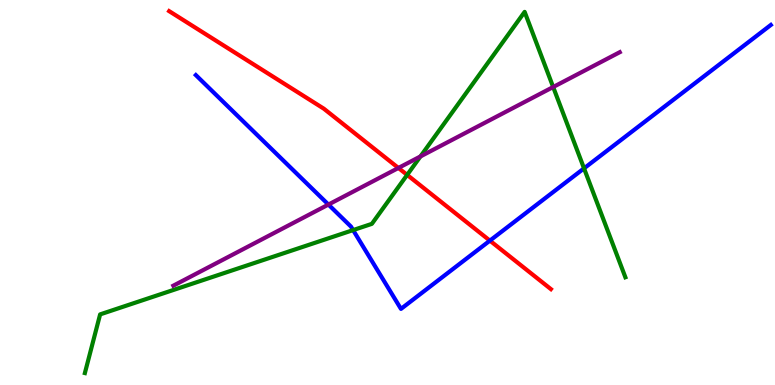[{'lines': ['blue', 'red'], 'intersections': [{'x': 6.32, 'y': 3.75}]}, {'lines': ['green', 'red'], 'intersections': [{'x': 5.25, 'y': 5.46}]}, {'lines': ['purple', 'red'], 'intersections': [{'x': 5.14, 'y': 5.64}]}, {'lines': ['blue', 'green'], 'intersections': [{'x': 4.56, 'y': 4.02}, {'x': 7.54, 'y': 5.63}]}, {'lines': ['blue', 'purple'], 'intersections': [{'x': 4.24, 'y': 4.69}]}, {'lines': ['green', 'purple'], 'intersections': [{'x': 5.43, 'y': 5.94}, {'x': 7.14, 'y': 7.74}]}]